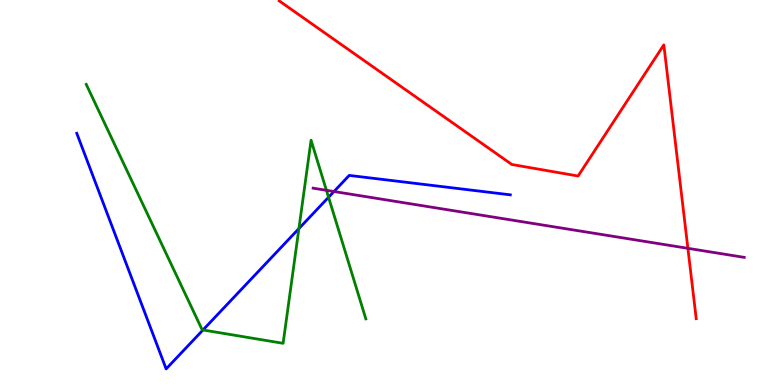[{'lines': ['blue', 'red'], 'intersections': []}, {'lines': ['green', 'red'], 'intersections': []}, {'lines': ['purple', 'red'], 'intersections': [{'x': 8.88, 'y': 3.55}]}, {'lines': ['blue', 'green'], 'intersections': [{'x': 2.62, 'y': 1.43}, {'x': 3.86, 'y': 4.06}, {'x': 4.24, 'y': 4.88}]}, {'lines': ['blue', 'purple'], 'intersections': [{'x': 4.31, 'y': 5.03}]}, {'lines': ['green', 'purple'], 'intersections': [{'x': 4.21, 'y': 5.06}]}]